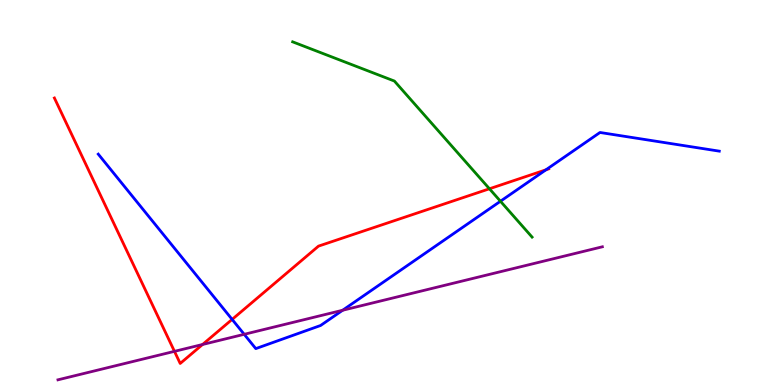[{'lines': ['blue', 'red'], 'intersections': [{'x': 3.0, 'y': 1.7}, {'x': 7.04, 'y': 5.59}]}, {'lines': ['green', 'red'], 'intersections': [{'x': 6.32, 'y': 5.1}]}, {'lines': ['purple', 'red'], 'intersections': [{'x': 2.25, 'y': 0.874}, {'x': 2.61, 'y': 1.05}]}, {'lines': ['blue', 'green'], 'intersections': [{'x': 6.46, 'y': 4.77}]}, {'lines': ['blue', 'purple'], 'intersections': [{'x': 3.15, 'y': 1.32}, {'x': 4.42, 'y': 1.94}]}, {'lines': ['green', 'purple'], 'intersections': []}]